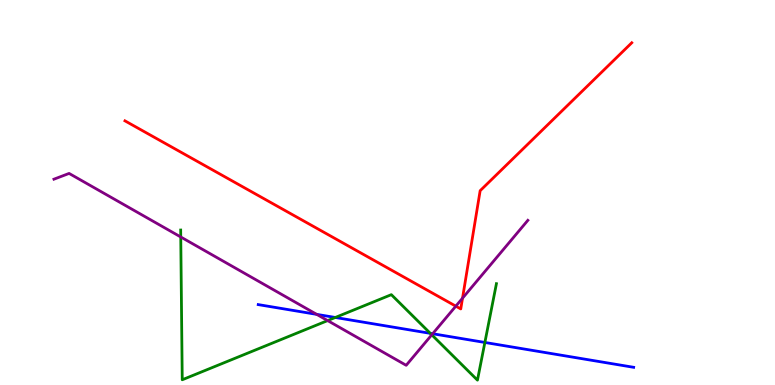[{'lines': ['blue', 'red'], 'intersections': []}, {'lines': ['green', 'red'], 'intersections': []}, {'lines': ['purple', 'red'], 'intersections': [{'x': 5.88, 'y': 2.05}, {'x': 5.97, 'y': 2.26}]}, {'lines': ['blue', 'green'], 'intersections': [{'x': 4.33, 'y': 1.75}, {'x': 5.55, 'y': 1.34}, {'x': 6.26, 'y': 1.11}]}, {'lines': ['blue', 'purple'], 'intersections': [{'x': 4.09, 'y': 1.83}, {'x': 5.58, 'y': 1.33}]}, {'lines': ['green', 'purple'], 'intersections': [{'x': 2.33, 'y': 3.84}, {'x': 4.23, 'y': 1.67}, {'x': 5.57, 'y': 1.3}]}]